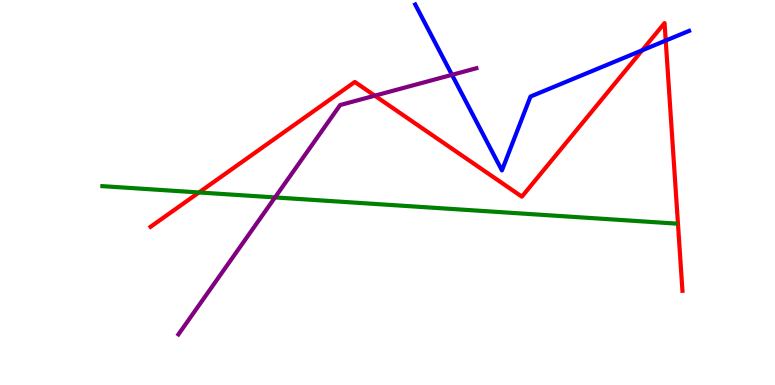[{'lines': ['blue', 'red'], 'intersections': [{'x': 8.29, 'y': 8.69}, {'x': 8.59, 'y': 8.95}]}, {'lines': ['green', 'red'], 'intersections': [{'x': 2.57, 'y': 5.0}]}, {'lines': ['purple', 'red'], 'intersections': [{'x': 4.84, 'y': 7.51}]}, {'lines': ['blue', 'green'], 'intersections': []}, {'lines': ['blue', 'purple'], 'intersections': [{'x': 5.83, 'y': 8.06}]}, {'lines': ['green', 'purple'], 'intersections': [{'x': 3.55, 'y': 4.87}]}]